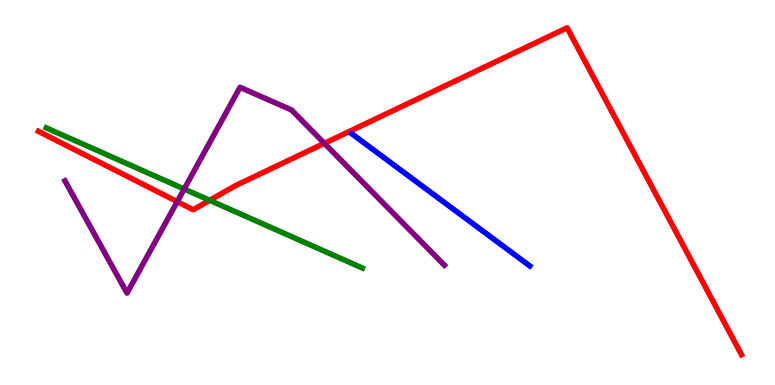[{'lines': ['blue', 'red'], 'intersections': []}, {'lines': ['green', 'red'], 'intersections': [{'x': 2.71, 'y': 4.8}]}, {'lines': ['purple', 'red'], 'intersections': [{'x': 2.29, 'y': 4.76}, {'x': 4.19, 'y': 6.28}]}, {'lines': ['blue', 'green'], 'intersections': []}, {'lines': ['blue', 'purple'], 'intersections': []}, {'lines': ['green', 'purple'], 'intersections': [{'x': 2.38, 'y': 5.09}]}]